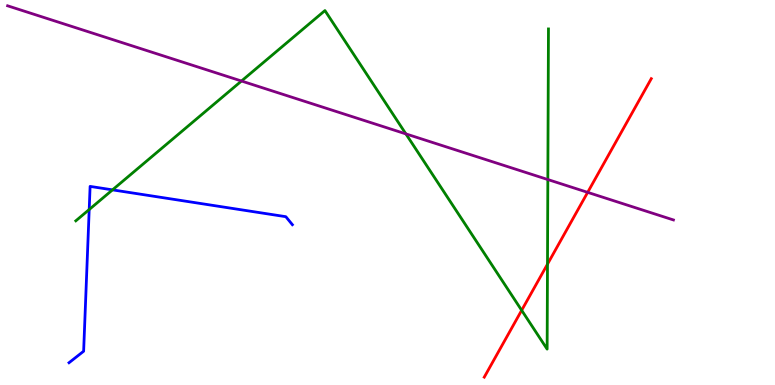[{'lines': ['blue', 'red'], 'intersections': []}, {'lines': ['green', 'red'], 'intersections': [{'x': 6.73, 'y': 1.94}, {'x': 7.06, 'y': 3.14}]}, {'lines': ['purple', 'red'], 'intersections': [{'x': 7.58, 'y': 5.0}]}, {'lines': ['blue', 'green'], 'intersections': [{'x': 1.15, 'y': 4.56}, {'x': 1.45, 'y': 5.07}]}, {'lines': ['blue', 'purple'], 'intersections': []}, {'lines': ['green', 'purple'], 'intersections': [{'x': 3.12, 'y': 7.9}, {'x': 5.24, 'y': 6.52}, {'x': 7.07, 'y': 5.34}]}]